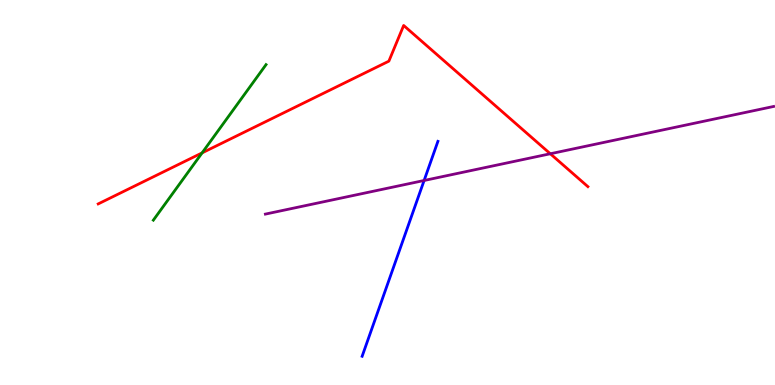[{'lines': ['blue', 'red'], 'intersections': []}, {'lines': ['green', 'red'], 'intersections': [{'x': 2.61, 'y': 6.03}]}, {'lines': ['purple', 'red'], 'intersections': [{'x': 7.1, 'y': 6.01}]}, {'lines': ['blue', 'green'], 'intersections': []}, {'lines': ['blue', 'purple'], 'intersections': [{'x': 5.47, 'y': 5.31}]}, {'lines': ['green', 'purple'], 'intersections': []}]